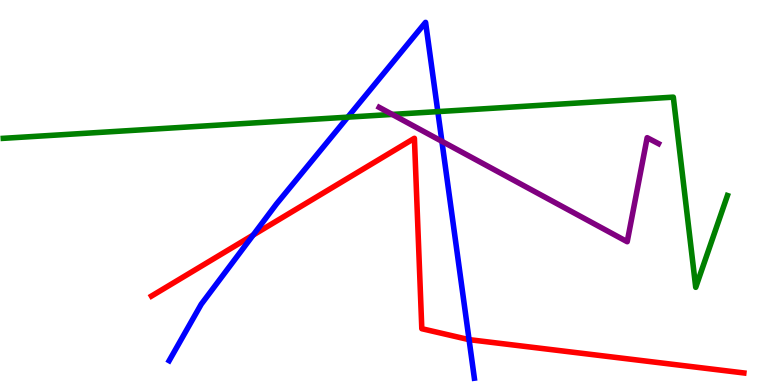[{'lines': ['blue', 'red'], 'intersections': [{'x': 3.27, 'y': 3.89}, {'x': 6.05, 'y': 1.18}]}, {'lines': ['green', 'red'], 'intersections': []}, {'lines': ['purple', 'red'], 'intersections': []}, {'lines': ['blue', 'green'], 'intersections': [{'x': 4.49, 'y': 6.96}, {'x': 5.65, 'y': 7.1}]}, {'lines': ['blue', 'purple'], 'intersections': [{'x': 5.7, 'y': 6.33}]}, {'lines': ['green', 'purple'], 'intersections': [{'x': 5.06, 'y': 7.03}]}]